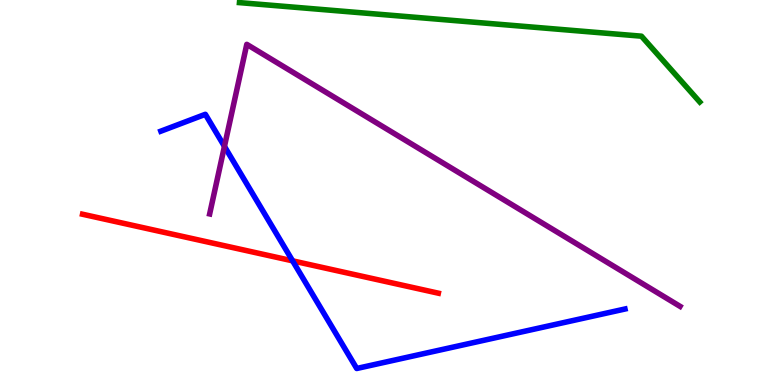[{'lines': ['blue', 'red'], 'intersections': [{'x': 3.78, 'y': 3.22}]}, {'lines': ['green', 'red'], 'intersections': []}, {'lines': ['purple', 'red'], 'intersections': []}, {'lines': ['blue', 'green'], 'intersections': []}, {'lines': ['blue', 'purple'], 'intersections': [{'x': 2.9, 'y': 6.2}]}, {'lines': ['green', 'purple'], 'intersections': []}]